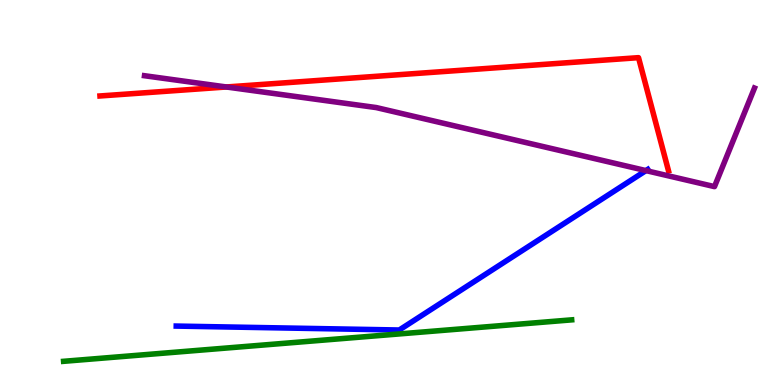[{'lines': ['blue', 'red'], 'intersections': []}, {'lines': ['green', 'red'], 'intersections': []}, {'lines': ['purple', 'red'], 'intersections': [{'x': 2.92, 'y': 7.74}]}, {'lines': ['blue', 'green'], 'intersections': []}, {'lines': ['blue', 'purple'], 'intersections': [{'x': 8.33, 'y': 5.57}]}, {'lines': ['green', 'purple'], 'intersections': []}]